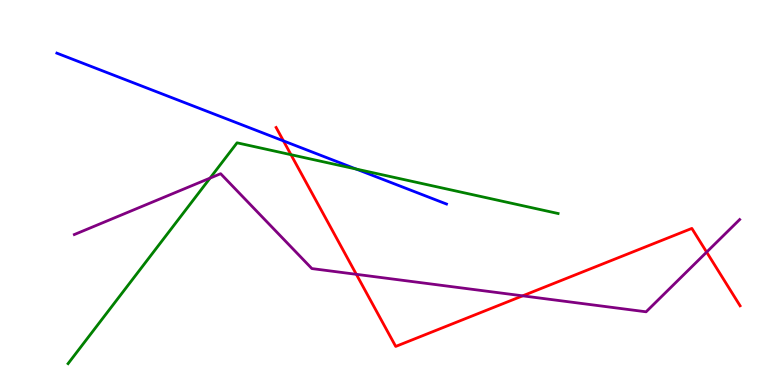[{'lines': ['blue', 'red'], 'intersections': [{'x': 3.66, 'y': 6.34}]}, {'lines': ['green', 'red'], 'intersections': [{'x': 3.75, 'y': 5.98}]}, {'lines': ['purple', 'red'], 'intersections': [{'x': 4.6, 'y': 2.87}, {'x': 6.74, 'y': 2.32}, {'x': 9.12, 'y': 3.45}]}, {'lines': ['blue', 'green'], 'intersections': [{'x': 4.59, 'y': 5.61}]}, {'lines': ['blue', 'purple'], 'intersections': []}, {'lines': ['green', 'purple'], 'intersections': [{'x': 2.71, 'y': 5.37}]}]